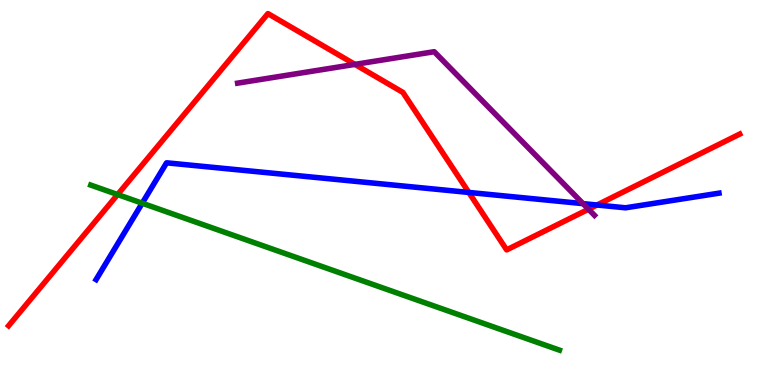[{'lines': ['blue', 'red'], 'intersections': [{'x': 6.05, 'y': 5.0}, {'x': 7.7, 'y': 4.68}]}, {'lines': ['green', 'red'], 'intersections': [{'x': 1.52, 'y': 4.95}]}, {'lines': ['purple', 'red'], 'intersections': [{'x': 4.58, 'y': 8.33}, {'x': 7.59, 'y': 4.57}]}, {'lines': ['blue', 'green'], 'intersections': [{'x': 1.83, 'y': 4.72}]}, {'lines': ['blue', 'purple'], 'intersections': [{'x': 7.52, 'y': 4.71}]}, {'lines': ['green', 'purple'], 'intersections': []}]